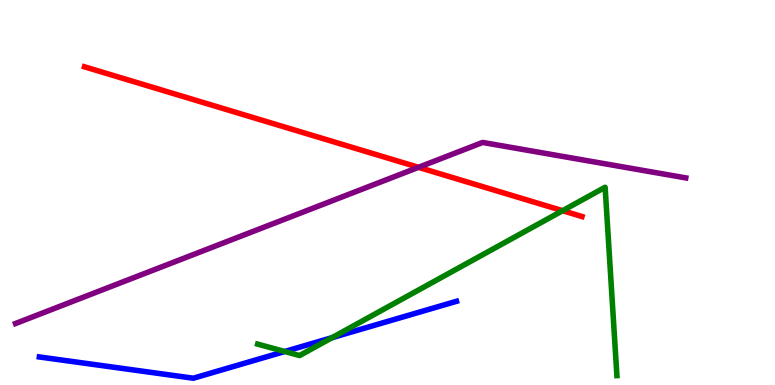[{'lines': ['blue', 'red'], 'intersections': []}, {'lines': ['green', 'red'], 'intersections': [{'x': 7.26, 'y': 4.53}]}, {'lines': ['purple', 'red'], 'intersections': [{'x': 5.4, 'y': 5.65}]}, {'lines': ['blue', 'green'], 'intersections': [{'x': 3.67, 'y': 0.87}, {'x': 4.28, 'y': 1.23}]}, {'lines': ['blue', 'purple'], 'intersections': []}, {'lines': ['green', 'purple'], 'intersections': []}]